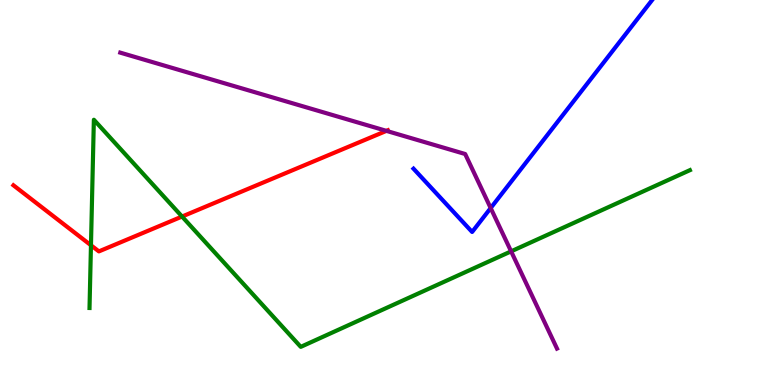[{'lines': ['blue', 'red'], 'intersections': []}, {'lines': ['green', 'red'], 'intersections': [{'x': 1.17, 'y': 3.63}, {'x': 2.35, 'y': 4.38}]}, {'lines': ['purple', 'red'], 'intersections': [{'x': 4.99, 'y': 6.6}]}, {'lines': ['blue', 'green'], 'intersections': []}, {'lines': ['blue', 'purple'], 'intersections': [{'x': 6.33, 'y': 4.6}]}, {'lines': ['green', 'purple'], 'intersections': [{'x': 6.6, 'y': 3.47}]}]